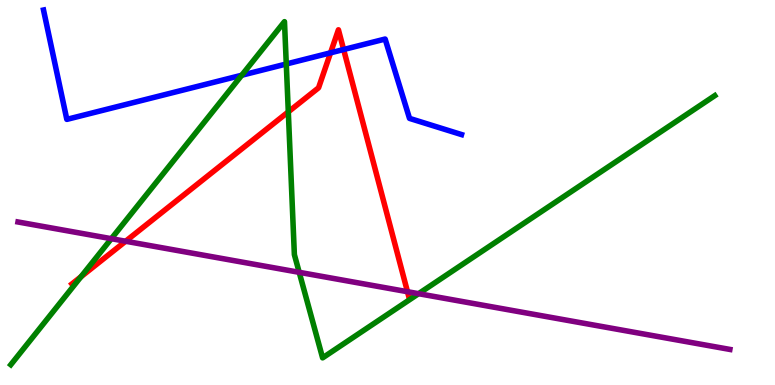[{'lines': ['blue', 'red'], 'intersections': [{'x': 4.27, 'y': 8.63}, {'x': 4.43, 'y': 8.71}]}, {'lines': ['green', 'red'], 'intersections': [{'x': 1.04, 'y': 2.81}, {'x': 3.72, 'y': 7.09}]}, {'lines': ['purple', 'red'], 'intersections': [{'x': 1.62, 'y': 3.73}, {'x': 5.26, 'y': 2.42}]}, {'lines': ['blue', 'green'], 'intersections': [{'x': 3.12, 'y': 8.05}, {'x': 3.69, 'y': 8.34}]}, {'lines': ['blue', 'purple'], 'intersections': []}, {'lines': ['green', 'purple'], 'intersections': [{'x': 1.44, 'y': 3.8}, {'x': 3.86, 'y': 2.93}, {'x': 5.4, 'y': 2.37}]}]